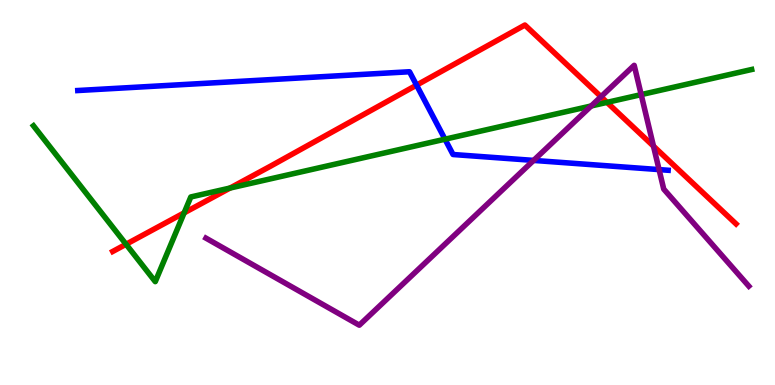[{'lines': ['blue', 'red'], 'intersections': [{'x': 5.37, 'y': 7.79}]}, {'lines': ['green', 'red'], 'intersections': [{'x': 1.63, 'y': 3.66}, {'x': 2.38, 'y': 4.47}, {'x': 2.97, 'y': 5.12}, {'x': 7.83, 'y': 7.34}]}, {'lines': ['purple', 'red'], 'intersections': [{'x': 7.75, 'y': 7.49}, {'x': 8.43, 'y': 6.2}]}, {'lines': ['blue', 'green'], 'intersections': [{'x': 5.74, 'y': 6.38}]}, {'lines': ['blue', 'purple'], 'intersections': [{'x': 6.89, 'y': 5.83}, {'x': 8.5, 'y': 5.59}]}, {'lines': ['green', 'purple'], 'intersections': [{'x': 7.63, 'y': 7.25}, {'x': 8.27, 'y': 7.54}]}]